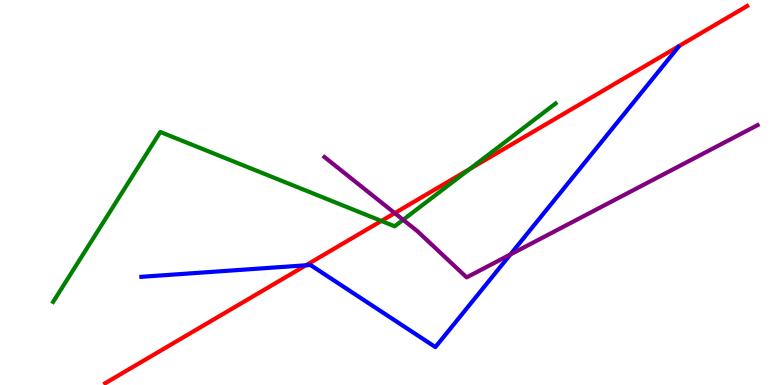[{'lines': ['blue', 'red'], 'intersections': [{'x': 3.95, 'y': 3.11}]}, {'lines': ['green', 'red'], 'intersections': [{'x': 4.92, 'y': 4.26}, {'x': 6.06, 'y': 5.61}]}, {'lines': ['purple', 'red'], 'intersections': [{'x': 5.09, 'y': 4.46}]}, {'lines': ['blue', 'green'], 'intersections': []}, {'lines': ['blue', 'purple'], 'intersections': [{'x': 6.59, 'y': 3.39}]}, {'lines': ['green', 'purple'], 'intersections': [{'x': 5.2, 'y': 4.29}]}]